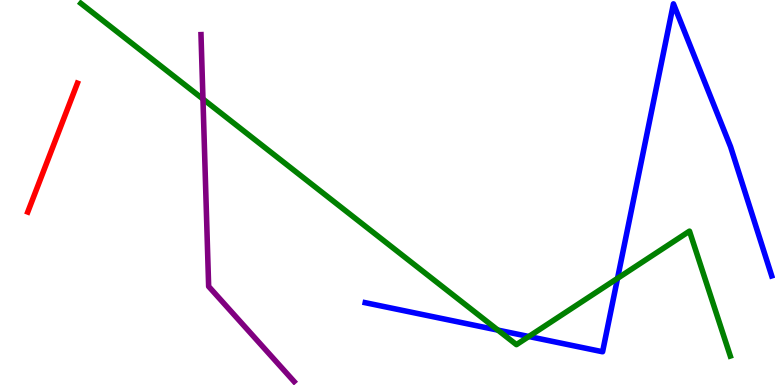[{'lines': ['blue', 'red'], 'intersections': []}, {'lines': ['green', 'red'], 'intersections': []}, {'lines': ['purple', 'red'], 'intersections': []}, {'lines': ['blue', 'green'], 'intersections': [{'x': 6.42, 'y': 1.43}, {'x': 6.82, 'y': 1.26}, {'x': 7.97, 'y': 2.77}]}, {'lines': ['blue', 'purple'], 'intersections': []}, {'lines': ['green', 'purple'], 'intersections': [{'x': 2.62, 'y': 7.43}]}]